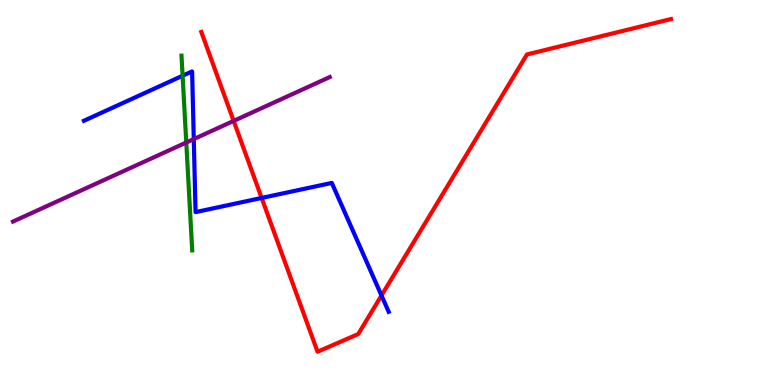[{'lines': ['blue', 'red'], 'intersections': [{'x': 3.38, 'y': 4.86}, {'x': 4.92, 'y': 2.32}]}, {'lines': ['green', 'red'], 'intersections': []}, {'lines': ['purple', 'red'], 'intersections': [{'x': 3.01, 'y': 6.86}]}, {'lines': ['blue', 'green'], 'intersections': [{'x': 2.36, 'y': 8.03}]}, {'lines': ['blue', 'purple'], 'intersections': [{'x': 2.5, 'y': 6.39}]}, {'lines': ['green', 'purple'], 'intersections': [{'x': 2.4, 'y': 6.3}]}]